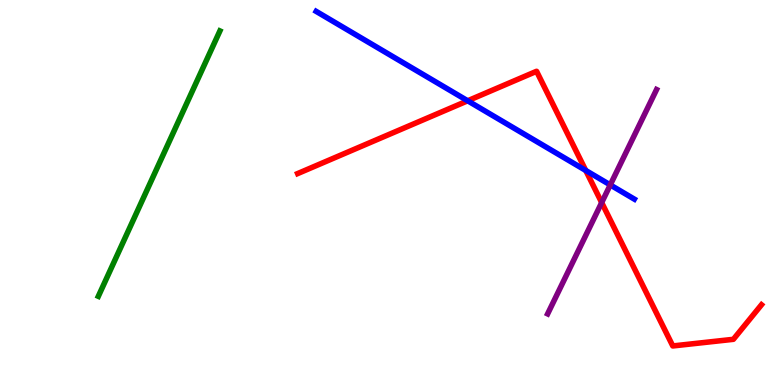[{'lines': ['blue', 'red'], 'intersections': [{'x': 6.03, 'y': 7.38}, {'x': 7.56, 'y': 5.57}]}, {'lines': ['green', 'red'], 'intersections': []}, {'lines': ['purple', 'red'], 'intersections': [{'x': 7.76, 'y': 4.74}]}, {'lines': ['blue', 'green'], 'intersections': []}, {'lines': ['blue', 'purple'], 'intersections': [{'x': 7.87, 'y': 5.2}]}, {'lines': ['green', 'purple'], 'intersections': []}]